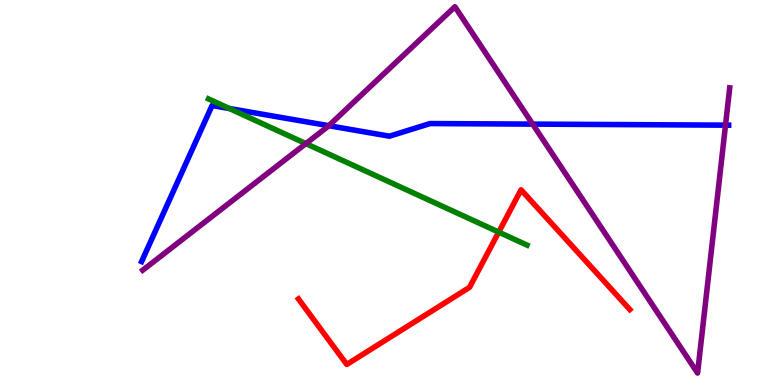[{'lines': ['blue', 'red'], 'intersections': []}, {'lines': ['green', 'red'], 'intersections': [{'x': 6.43, 'y': 3.97}]}, {'lines': ['purple', 'red'], 'intersections': []}, {'lines': ['blue', 'green'], 'intersections': [{'x': 2.96, 'y': 7.18}]}, {'lines': ['blue', 'purple'], 'intersections': [{'x': 4.24, 'y': 6.74}, {'x': 6.87, 'y': 6.78}, {'x': 9.36, 'y': 6.75}]}, {'lines': ['green', 'purple'], 'intersections': [{'x': 3.95, 'y': 6.27}]}]